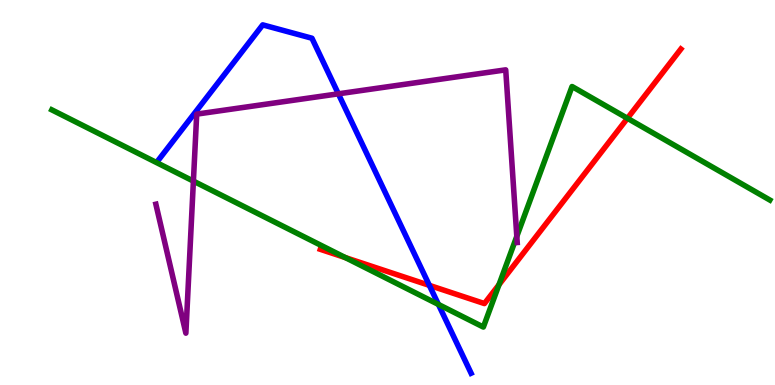[{'lines': ['blue', 'red'], 'intersections': [{'x': 5.54, 'y': 2.59}]}, {'lines': ['green', 'red'], 'intersections': [{'x': 4.46, 'y': 3.31}, {'x': 6.44, 'y': 2.61}, {'x': 8.1, 'y': 6.93}]}, {'lines': ['purple', 'red'], 'intersections': []}, {'lines': ['blue', 'green'], 'intersections': [{'x': 5.66, 'y': 2.09}]}, {'lines': ['blue', 'purple'], 'intersections': [{'x': 4.37, 'y': 7.56}]}, {'lines': ['green', 'purple'], 'intersections': [{'x': 2.5, 'y': 5.3}, {'x': 6.67, 'y': 3.86}]}]